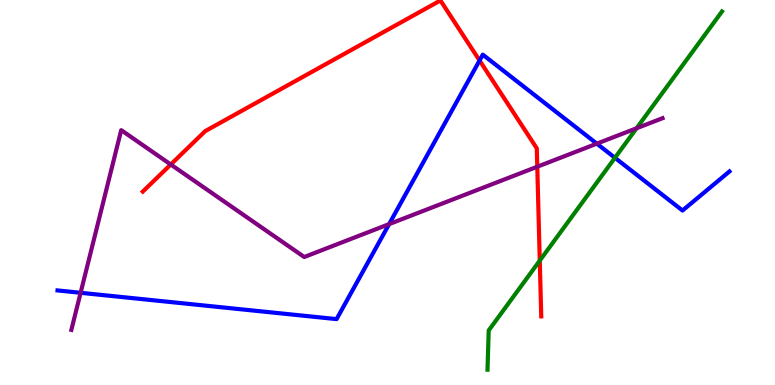[{'lines': ['blue', 'red'], 'intersections': [{'x': 6.19, 'y': 8.43}]}, {'lines': ['green', 'red'], 'intersections': [{'x': 6.96, 'y': 3.23}]}, {'lines': ['purple', 'red'], 'intersections': [{'x': 2.2, 'y': 5.73}, {'x': 6.93, 'y': 5.67}]}, {'lines': ['blue', 'green'], 'intersections': [{'x': 7.93, 'y': 5.9}]}, {'lines': ['blue', 'purple'], 'intersections': [{'x': 1.04, 'y': 2.39}, {'x': 5.02, 'y': 4.18}, {'x': 7.7, 'y': 6.27}]}, {'lines': ['green', 'purple'], 'intersections': [{'x': 8.21, 'y': 6.67}]}]